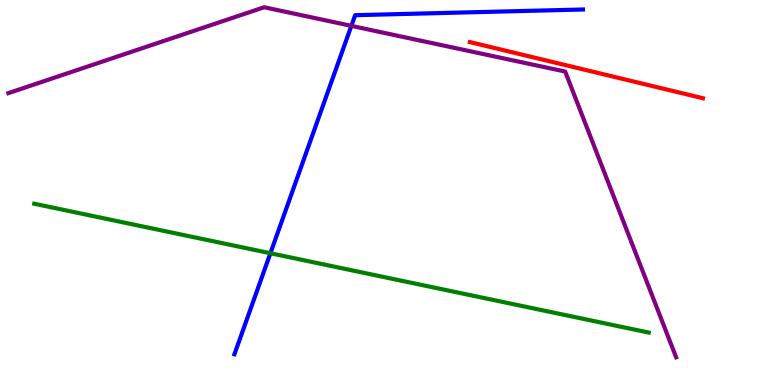[{'lines': ['blue', 'red'], 'intersections': []}, {'lines': ['green', 'red'], 'intersections': []}, {'lines': ['purple', 'red'], 'intersections': []}, {'lines': ['blue', 'green'], 'intersections': [{'x': 3.49, 'y': 3.42}]}, {'lines': ['blue', 'purple'], 'intersections': [{'x': 4.53, 'y': 9.33}]}, {'lines': ['green', 'purple'], 'intersections': []}]